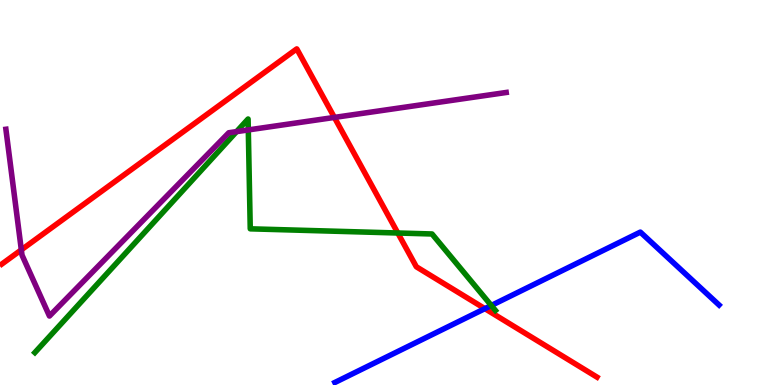[{'lines': ['blue', 'red'], 'intersections': [{'x': 6.26, 'y': 1.98}]}, {'lines': ['green', 'red'], 'intersections': [{'x': 5.13, 'y': 3.95}]}, {'lines': ['purple', 'red'], 'intersections': [{'x': 0.275, 'y': 3.51}, {'x': 4.31, 'y': 6.95}]}, {'lines': ['blue', 'green'], 'intersections': [{'x': 6.34, 'y': 2.07}]}, {'lines': ['blue', 'purple'], 'intersections': []}, {'lines': ['green', 'purple'], 'intersections': [{'x': 3.05, 'y': 6.58}, {'x': 3.2, 'y': 6.63}]}]